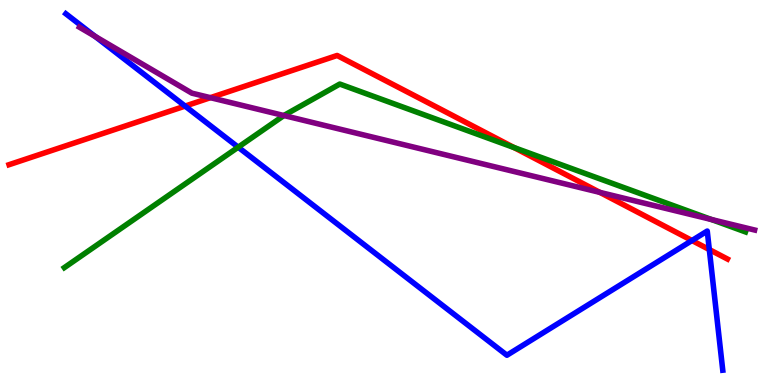[{'lines': ['blue', 'red'], 'intersections': [{'x': 2.39, 'y': 7.24}, {'x': 8.93, 'y': 3.75}, {'x': 9.15, 'y': 3.52}]}, {'lines': ['green', 'red'], 'intersections': [{'x': 6.63, 'y': 6.17}]}, {'lines': ['purple', 'red'], 'intersections': [{'x': 2.71, 'y': 7.46}, {'x': 7.74, 'y': 5.0}]}, {'lines': ['blue', 'green'], 'intersections': [{'x': 3.07, 'y': 6.18}]}, {'lines': ['blue', 'purple'], 'intersections': [{'x': 1.23, 'y': 9.06}]}, {'lines': ['green', 'purple'], 'intersections': [{'x': 3.66, 'y': 7.0}, {'x': 9.18, 'y': 4.3}]}]